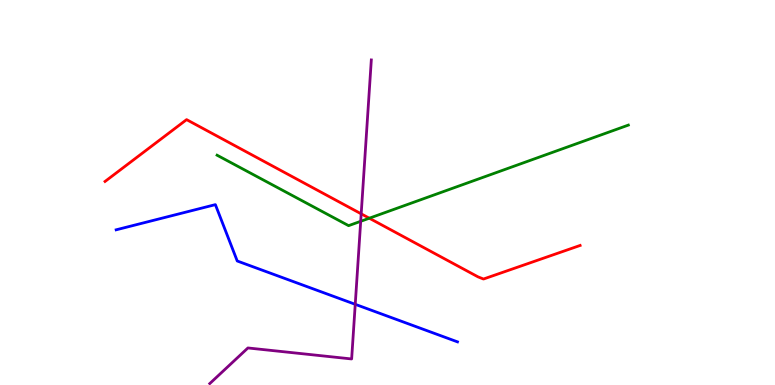[{'lines': ['blue', 'red'], 'intersections': []}, {'lines': ['green', 'red'], 'intersections': [{'x': 4.77, 'y': 4.33}]}, {'lines': ['purple', 'red'], 'intersections': [{'x': 4.66, 'y': 4.45}]}, {'lines': ['blue', 'green'], 'intersections': []}, {'lines': ['blue', 'purple'], 'intersections': [{'x': 4.58, 'y': 2.1}]}, {'lines': ['green', 'purple'], 'intersections': [{'x': 4.65, 'y': 4.25}]}]